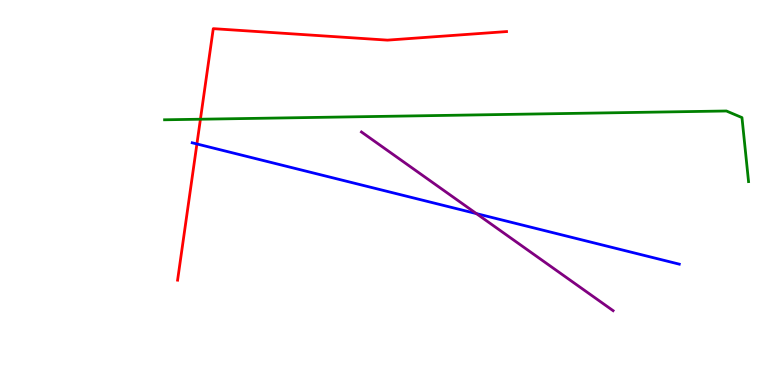[{'lines': ['blue', 'red'], 'intersections': [{'x': 2.54, 'y': 6.26}]}, {'lines': ['green', 'red'], 'intersections': [{'x': 2.59, 'y': 6.9}]}, {'lines': ['purple', 'red'], 'intersections': []}, {'lines': ['blue', 'green'], 'intersections': []}, {'lines': ['blue', 'purple'], 'intersections': [{'x': 6.15, 'y': 4.45}]}, {'lines': ['green', 'purple'], 'intersections': []}]